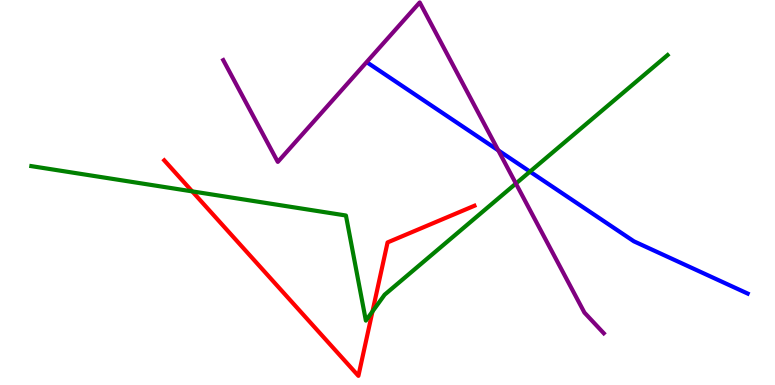[{'lines': ['blue', 'red'], 'intersections': []}, {'lines': ['green', 'red'], 'intersections': [{'x': 2.48, 'y': 5.03}, {'x': 4.81, 'y': 1.91}]}, {'lines': ['purple', 'red'], 'intersections': []}, {'lines': ['blue', 'green'], 'intersections': [{'x': 6.84, 'y': 5.54}]}, {'lines': ['blue', 'purple'], 'intersections': [{'x': 6.43, 'y': 6.09}]}, {'lines': ['green', 'purple'], 'intersections': [{'x': 6.66, 'y': 5.23}]}]